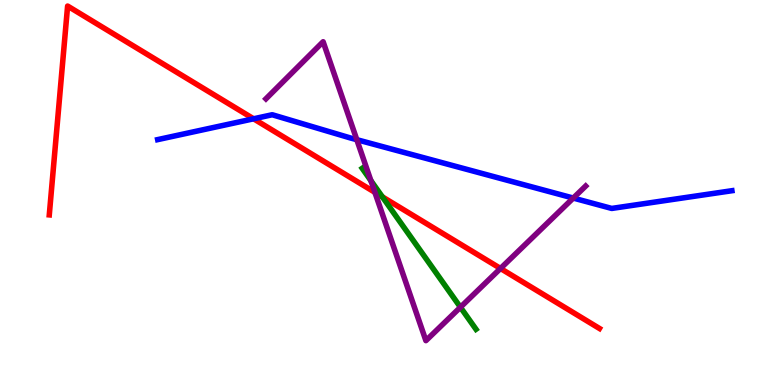[{'lines': ['blue', 'red'], 'intersections': [{'x': 3.27, 'y': 6.91}]}, {'lines': ['green', 'red'], 'intersections': [{'x': 4.93, 'y': 4.89}]}, {'lines': ['purple', 'red'], 'intersections': [{'x': 4.84, 'y': 5.0}, {'x': 6.46, 'y': 3.03}]}, {'lines': ['blue', 'green'], 'intersections': []}, {'lines': ['blue', 'purple'], 'intersections': [{'x': 4.6, 'y': 6.37}, {'x': 7.4, 'y': 4.86}]}, {'lines': ['green', 'purple'], 'intersections': [{'x': 4.79, 'y': 5.31}, {'x': 5.94, 'y': 2.02}]}]